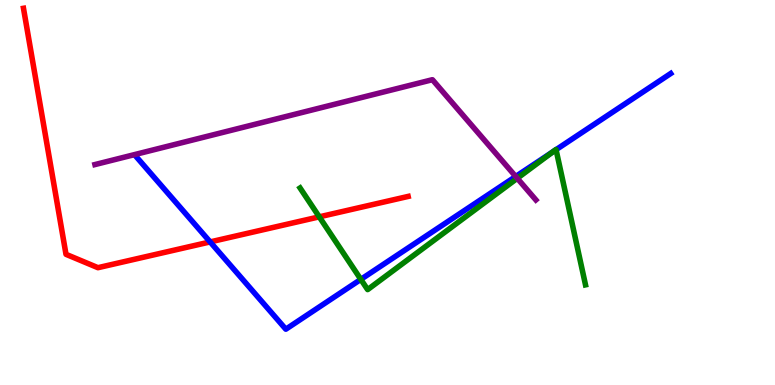[{'lines': ['blue', 'red'], 'intersections': [{'x': 2.71, 'y': 3.72}]}, {'lines': ['green', 'red'], 'intersections': [{'x': 4.12, 'y': 4.37}]}, {'lines': ['purple', 'red'], 'intersections': []}, {'lines': ['blue', 'green'], 'intersections': [{'x': 4.66, 'y': 2.74}, {'x': 7.14, 'y': 6.06}, {'x': 7.17, 'y': 6.11}]}, {'lines': ['blue', 'purple'], 'intersections': [{'x': 6.65, 'y': 5.42}]}, {'lines': ['green', 'purple'], 'intersections': [{'x': 6.67, 'y': 5.37}]}]